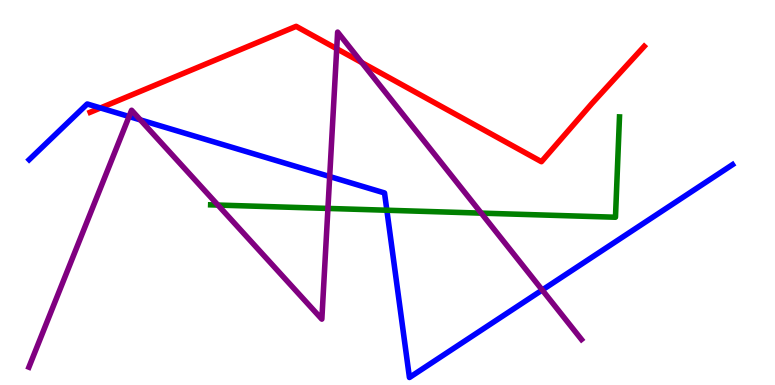[{'lines': ['blue', 'red'], 'intersections': [{'x': 1.3, 'y': 7.2}]}, {'lines': ['green', 'red'], 'intersections': []}, {'lines': ['purple', 'red'], 'intersections': [{'x': 4.34, 'y': 8.73}, {'x': 4.67, 'y': 8.37}]}, {'lines': ['blue', 'green'], 'intersections': [{'x': 4.99, 'y': 4.54}]}, {'lines': ['blue', 'purple'], 'intersections': [{'x': 1.67, 'y': 6.97}, {'x': 1.81, 'y': 6.89}, {'x': 4.25, 'y': 5.41}, {'x': 7.0, 'y': 2.47}]}, {'lines': ['green', 'purple'], 'intersections': [{'x': 2.81, 'y': 4.67}, {'x': 4.23, 'y': 4.59}, {'x': 6.21, 'y': 4.46}]}]